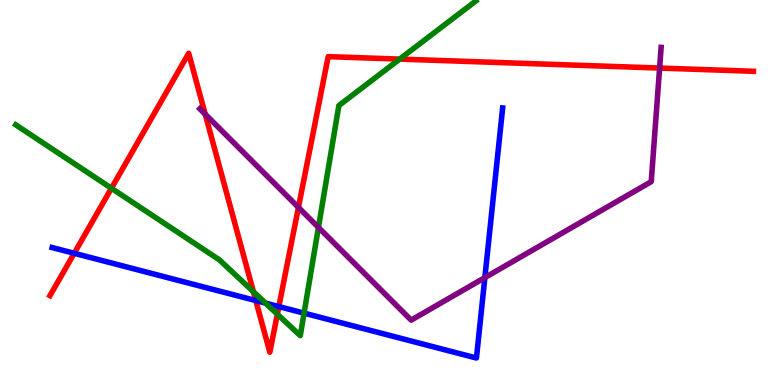[{'lines': ['blue', 'red'], 'intersections': [{'x': 0.958, 'y': 3.42}, {'x': 3.3, 'y': 2.19}, {'x': 3.6, 'y': 2.04}]}, {'lines': ['green', 'red'], 'intersections': [{'x': 1.44, 'y': 5.11}, {'x': 3.27, 'y': 2.42}, {'x': 3.58, 'y': 1.84}, {'x': 5.16, 'y': 8.46}]}, {'lines': ['purple', 'red'], 'intersections': [{'x': 2.65, 'y': 7.03}, {'x': 3.85, 'y': 4.61}, {'x': 8.51, 'y': 8.23}]}, {'lines': ['blue', 'green'], 'intersections': [{'x': 3.43, 'y': 2.13}, {'x': 3.92, 'y': 1.87}]}, {'lines': ['blue', 'purple'], 'intersections': [{'x': 6.26, 'y': 2.79}]}, {'lines': ['green', 'purple'], 'intersections': [{'x': 4.11, 'y': 4.09}]}]